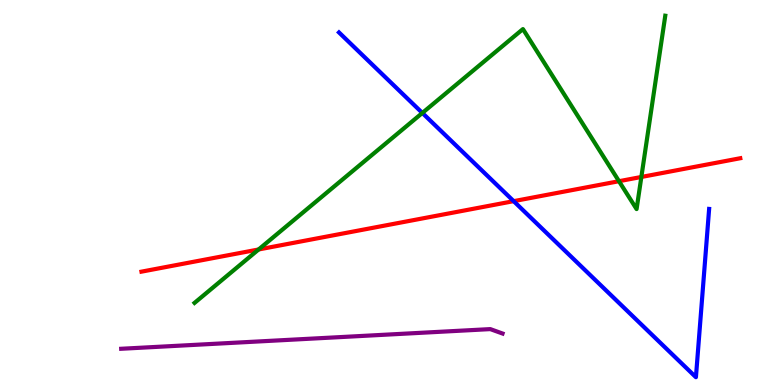[{'lines': ['blue', 'red'], 'intersections': [{'x': 6.63, 'y': 4.78}]}, {'lines': ['green', 'red'], 'intersections': [{'x': 3.34, 'y': 3.52}, {'x': 7.99, 'y': 5.29}, {'x': 8.28, 'y': 5.4}]}, {'lines': ['purple', 'red'], 'intersections': []}, {'lines': ['blue', 'green'], 'intersections': [{'x': 5.45, 'y': 7.07}]}, {'lines': ['blue', 'purple'], 'intersections': []}, {'lines': ['green', 'purple'], 'intersections': []}]